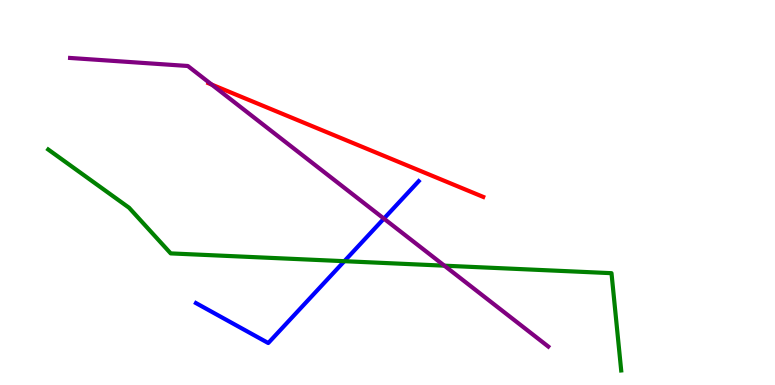[{'lines': ['blue', 'red'], 'intersections': []}, {'lines': ['green', 'red'], 'intersections': []}, {'lines': ['purple', 'red'], 'intersections': [{'x': 2.73, 'y': 7.8}]}, {'lines': ['blue', 'green'], 'intersections': [{'x': 4.44, 'y': 3.22}]}, {'lines': ['blue', 'purple'], 'intersections': [{'x': 4.95, 'y': 4.32}]}, {'lines': ['green', 'purple'], 'intersections': [{'x': 5.73, 'y': 3.1}]}]